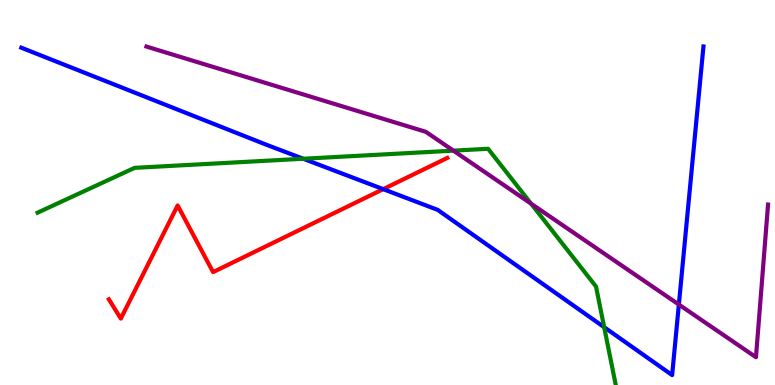[{'lines': ['blue', 'red'], 'intersections': [{'x': 4.94, 'y': 5.09}]}, {'lines': ['green', 'red'], 'intersections': []}, {'lines': ['purple', 'red'], 'intersections': []}, {'lines': ['blue', 'green'], 'intersections': [{'x': 3.91, 'y': 5.88}, {'x': 7.8, 'y': 1.5}]}, {'lines': ['blue', 'purple'], 'intersections': [{'x': 8.76, 'y': 2.09}]}, {'lines': ['green', 'purple'], 'intersections': [{'x': 5.85, 'y': 6.09}, {'x': 6.85, 'y': 4.71}]}]